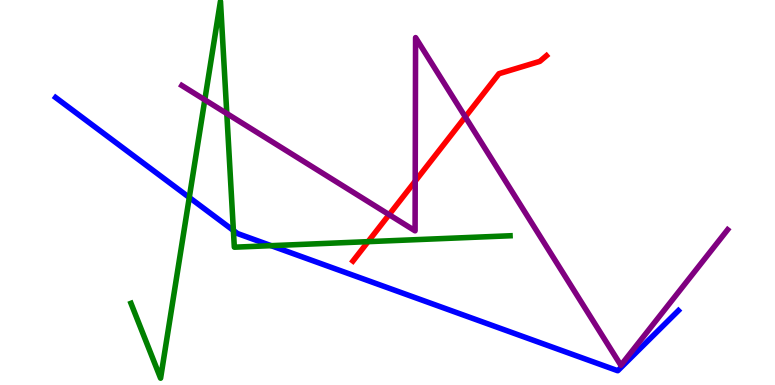[{'lines': ['blue', 'red'], 'intersections': []}, {'lines': ['green', 'red'], 'intersections': [{'x': 4.75, 'y': 3.72}]}, {'lines': ['purple', 'red'], 'intersections': [{'x': 5.02, 'y': 4.42}, {'x': 5.36, 'y': 5.29}, {'x': 6.0, 'y': 6.96}]}, {'lines': ['blue', 'green'], 'intersections': [{'x': 2.44, 'y': 4.87}, {'x': 3.01, 'y': 4.01}, {'x': 3.5, 'y': 3.62}]}, {'lines': ['blue', 'purple'], 'intersections': []}, {'lines': ['green', 'purple'], 'intersections': [{'x': 2.64, 'y': 7.41}, {'x': 2.93, 'y': 7.05}]}]